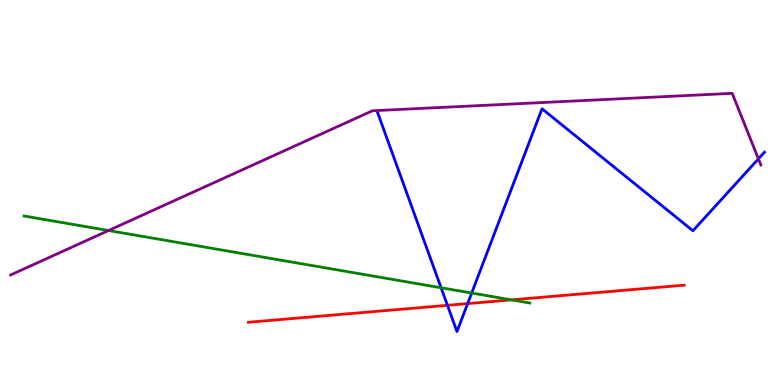[{'lines': ['blue', 'red'], 'intersections': [{'x': 5.77, 'y': 2.07}, {'x': 6.03, 'y': 2.11}]}, {'lines': ['green', 'red'], 'intersections': [{'x': 6.6, 'y': 2.21}]}, {'lines': ['purple', 'red'], 'intersections': []}, {'lines': ['blue', 'green'], 'intersections': [{'x': 5.69, 'y': 2.53}, {'x': 6.09, 'y': 2.39}]}, {'lines': ['blue', 'purple'], 'intersections': [{'x': 9.79, 'y': 5.87}]}, {'lines': ['green', 'purple'], 'intersections': [{'x': 1.4, 'y': 4.01}]}]